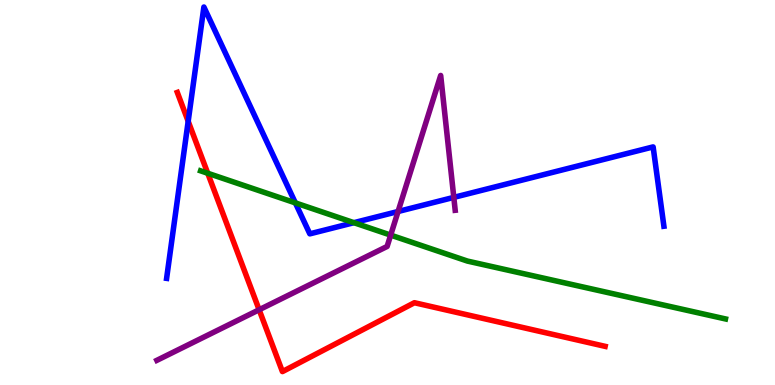[{'lines': ['blue', 'red'], 'intersections': [{'x': 2.43, 'y': 6.85}]}, {'lines': ['green', 'red'], 'intersections': [{'x': 2.68, 'y': 5.5}]}, {'lines': ['purple', 'red'], 'intersections': [{'x': 3.34, 'y': 1.95}]}, {'lines': ['blue', 'green'], 'intersections': [{'x': 3.81, 'y': 4.73}, {'x': 4.57, 'y': 4.22}]}, {'lines': ['blue', 'purple'], 'intersections': [{'x': 5.14, 'y': 4.51}, {'x': 5.86, 'y': 4.87}]}, {'lines': ['green', 'purple'], 'intersections': [{'x': 5.04, 'y': 3.89}]}]